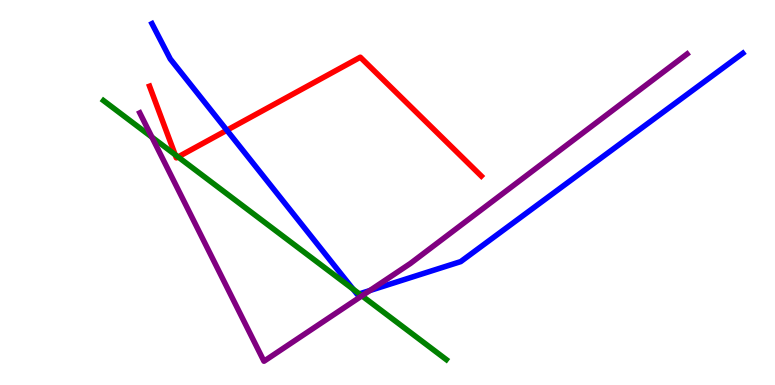[{'lines': ['blue', 'red'], 'intersections': [{'x': 2.93, 'y': 6.62}]}, {'lines': ['green', 'red'], 'intersections': [{'x': 2.26, 'y': 5.98}, {'x': 2.3, 'y': 5.92}]}, {'lines': ['purple', 'red'], 'intersections': []}, {'lines': ['blue', 'green'], 'intersections': [{'x': 4.56, 'y': 2.49}, {'x': 4.64, 'y': 2.37}]}, {'lines': ['blue', 'purple'], 'intersections': [{'x': 4.77, 'y': 2.45}]}, {'lines': ['green', 'purple'], 'intersections': [{'x': 1.96, 'y': 6.44}, {'x': 4.67, 'y': 2.32}]}]